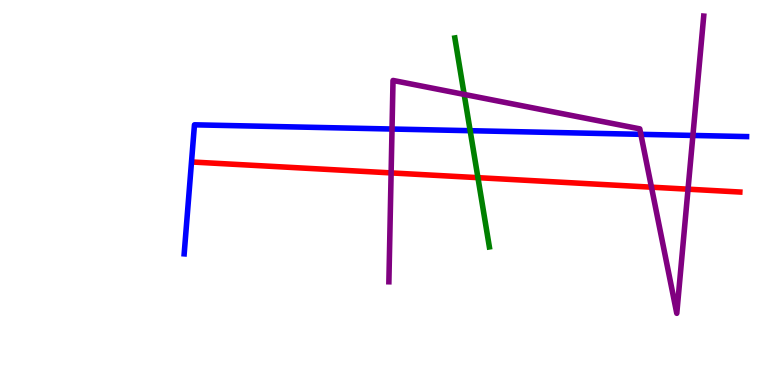[{'lines': ['blue', 'red'], 'intersections': []}, {'lines': ['green', 'red'], 'intersections': [{'x': 6.17, 'y': 5.39}]}, {'lines': ['purple', 'red'], 'intersections': [{'x': 5.05, 'y': 5.51}, {'x': 8.41, 'y': 5.14}, {'x': 8.88, 'y': 5.09}]}, {'lines': ['blue', 'green'], 'intersections': [{'x': 6.07, 'y': 6.61}]}, {'lines': ['blue', 'purple'], 'intersections': [{'x': 5.06, 'y': 6.65}, {'x': 8.27, 'y': 6.51}, {'x': 8.94, 'y': 6.48}]}, {'lines': ['green', 'purple'], 'intersections': [{'x': 5.99, 'y': 7.55}]}]